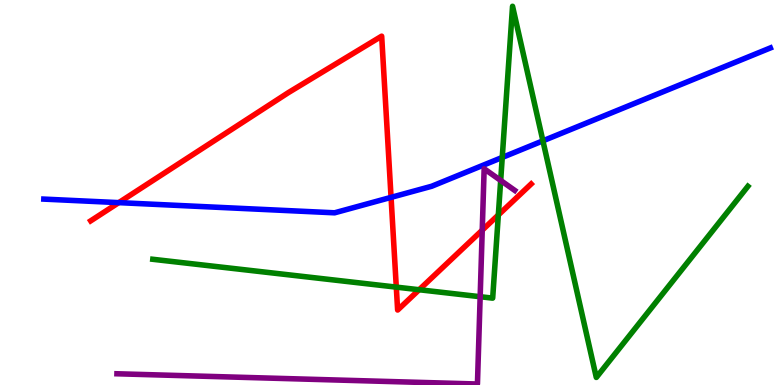[{'lines': ['blue', 'red'], 'intersections': [{'x': 1.53, 'y': 4.74}, {'x': 5.05, 'y': 4.87}]}, {'lines': ['green', 'red'], 'intersections': [{'x': 5.11, 'y': 2.54}, {'x': 5.41, 'y': 2.47}, {'x': 6.43, 'y': 4.42}]}, {'lines': ['purple', 'red'], 'intersections': [{'x': 6.22, 'y': 4.02}]}, {'lines': ['blue', 'green'], 'intersections': [{'x': 6.48, 'y': 5.91}, {'x': 7.01, 'y': 6.34}]}, {'lines': ['blue', 'purple'], 'intersections': []}, {'lines': ['green', 'purple'], 'intersections': [{'x': 6.2, 'y': 2.29}, {'x': 6.46, 'y': 5.31}]}]